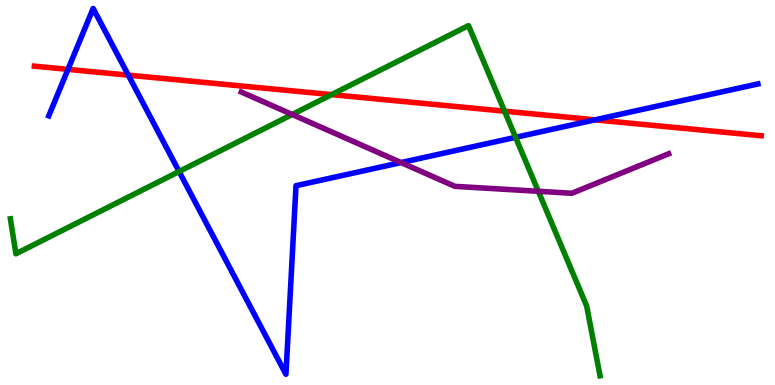[{'lines': ['blue', 'red'], 'intersections': [{'x': 0.877, 'y': 8.2}, {'x': 1.66, 'y': 8.05}, {'x': 7.68, 'y': 6.89}]}, {'lines': ['green', 'red'], 'intersections': [{'x': 4.28, 'y': 7.54}, {'x': 6.51, 'y': 7.11}]}, {'lines': ['purple', 'red'], 'intersections': []}, {'lines': ['blue', 'green'], 'intersections': [{'x': 2.31, 'y': 5.55}, {'x': 6.65, 'y': 6.43}]}, {'lines': ['blue', 'purple'], 'intersections': [{'x': 5.17, 'y': 5.78}]}, {'lines': ['green', 'purple'], 'intersections': [{'x': 3.77, 'y': 7.03}, {'x': 6.95, 'y': 5.03}]}]